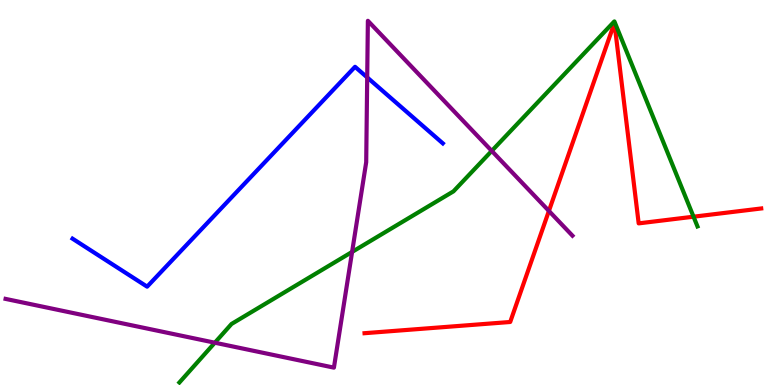[{'lines': ['blue', 'red'], 'intersections': []}, {'lines': ['green', 'red'], 'intersections': [{'x': 8.95, 'y': 4.37}]}, {'lines': ['purple', 'red'], 'intersections': [{'x': 7.08, 'y': 4.52}]}, {'lines': ['blue', 'green'], 'intersections': []}, {'lines': ['blue', 'purple'], 'intersections': [{'x': 4.74, 'y': 7.99}]}, {'lines': ['green', 'purple'], 'intersections': [{'x': 2.77, 'y': 1.1}, {'x': 4.54, 'y': 3.46}, {'x': 6.35, 'y': 6.08}]}]